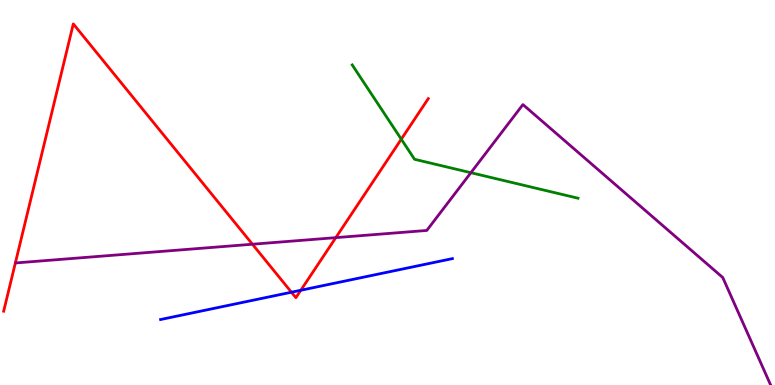[{'lines': ['blue', 'red'], 'intersections': [{'x': 3.76, 'y': 2.41}, {'x': 3.88, 'y': 2.46}]}, {'lines': ['green', 'red'], 'intersections': [{'x': 5.18, 'y': 6.38}]}, {'lines': ['purple', 'red'], 'intersections': [{'x': 3.26, 'y': 3.66}, {'x': 4.33, 'y': 3.83}]}, {'lines': ['blue', 'green'], 'intersections': []}, {'lines': ['blue', 'purple'], 'intersections': []}, {'lines': ['green', 'purple'], 'intersections': [{'x': 6.08, 'y': 5.51}]}]